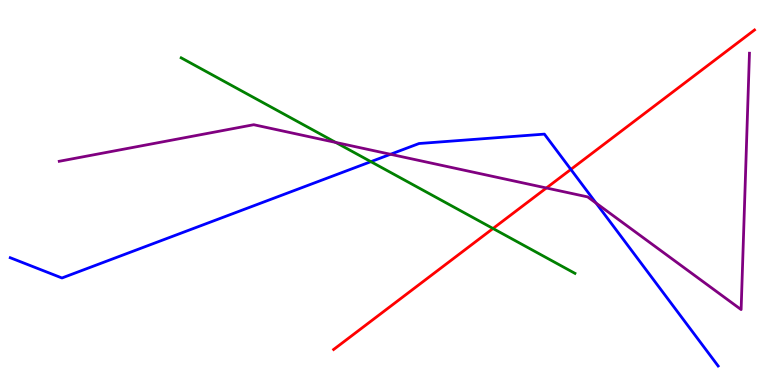[{'lines': ['blue', 'red'], 'intersections': [{'x': 7.37, 'y': 5.6}]}, {'lines': ['green', 'red'], 'intersections': [{'x': 6.36, 'y': 4.06}]}, {'lines': ['purple', 'red'], 'intersections': [{'x': 7.05, 'y': 5.12}]}, {'lines': ['blue', 'green'], 'intersections': [{'x': 4.79, 'y': 5.8}]}, {'lines': ['blue', 'purple'], 'intersections': [{'x': 5.04, 'y': 5.99}, {'x': 7.69, 'y': 4.72}]}, {'lines': ['green', 'purple'], 'intersections': [{'x': 4.33, 'y': 6.3}]}]